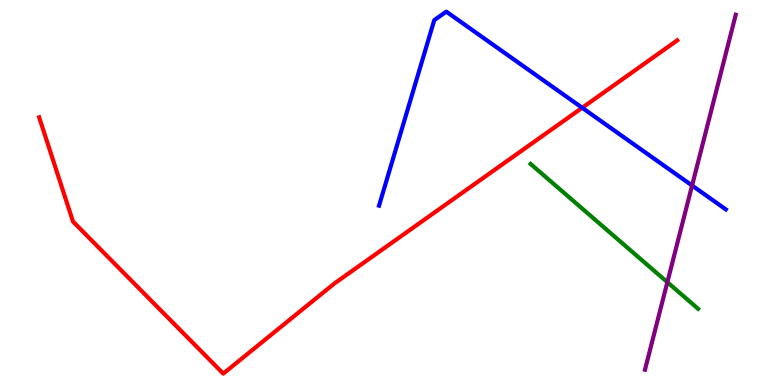[{'lines': ['blue', 'red'], 'intersections': [{'x': 7.51, 'y': 7.2}]}, {'lines': ['green', 'red'], 'intersections': []}, {'lines': ['purple', 'red'], 'intersections': []}, {'lines': ['blue', 'green'], 'intersections': []}, {'lines': ['blue', 'purple'], 'intersections': [{'x': 8.93, 'y': 5.18}]}, {'lines': ['green', 'purple'], 'intersections': [{'x': 8.61, 'y': 2.67}]}]